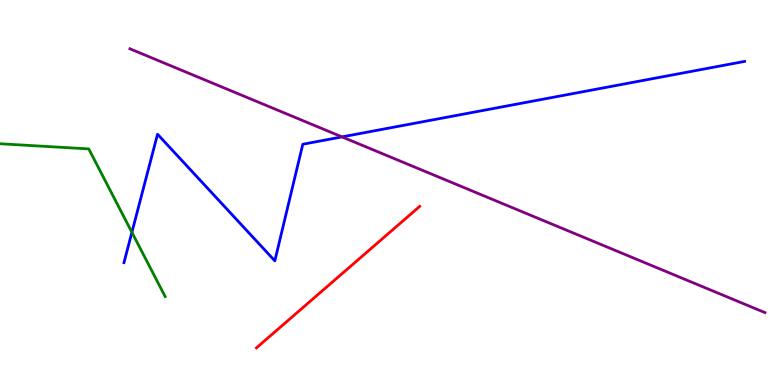[{'lines': ['blue', 'red'], 'intersections': []}, {'lines': ['green', 'red'], 'intersections': []}, {'lines': ['purple', 'red'], 'intersections': []}, {'lines': ['blue', 'green'], 'intersections': [{'x': 1.7, 'y': 3.97}]}, {'lines': ['blue', 'purple'], 'intersections': [{'x': 4.41, 'y': 6.44}]}, {'lines': ['green', 'purple'], 'intersections': []}]